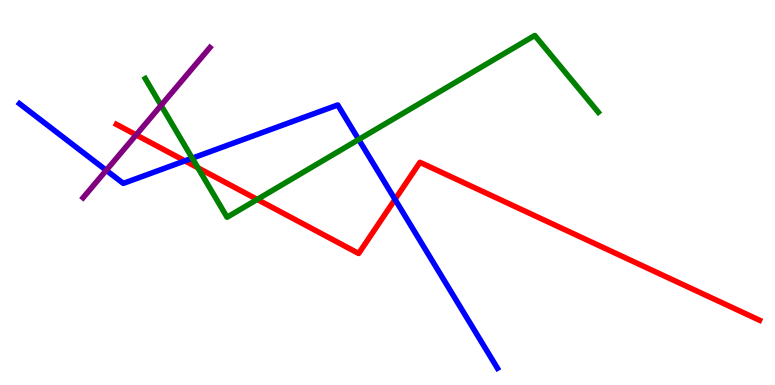[{'lines': ['blue', 'red'], 'intersections': [{'x': 2.39, 'y': 5.82}, {'x': 5.1, 'y': 4.82}]}, {'lines': ['green', 'red'], 'intersections': [{'x': 2.55, 'y': 5.64}, {'x': 3.32, 'y': 4.82}]}, {'lines': ['purple', 'red'], 'intersections': [{'x': 1.76, 'y': 6.5}]}, {'lines': ['blue', 'green'], 'intersections': [{'x': 2.48, 'y': 5.89}, {'x': 4.63, 'y': 6.38}]}, {'lines': ['blue', 'purple'], 'intersections': [{'x': 1.37, 'y': 5.58}]}, {'lines': ['green', 'purple'], 'intersections': [{'x': 2.08, 'y': 7.26}]}]